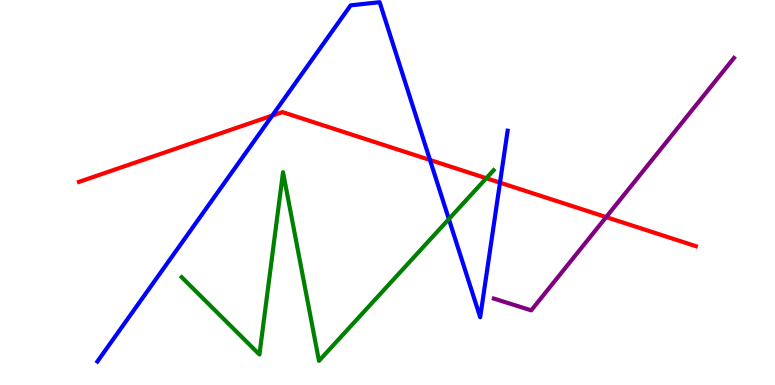[{'lines': ['blue', 'red'], 'intersections': [{'x': 3.51, 'y': 7.0}, {'x': 5.55, 'y': 5.85}, {'x': 6.45, 'y': 5.26}]}, {'lines': ['green', 'red'], 'intersections': [{'x': 6.27, 'y': 5.37}]}, {'lines': ['purple', 'red'], 'intersections': [{'x': 7.82, 'y': 4.36}]}, {'lines': ['blue', 'green'], 'intersections': [{'x': 5.79, 'y': 4.31}]}, {'lines': ['blue', 'purple'], 'intersections': []}, {'lines': ['green', 'purple'], 'intersections': []}]